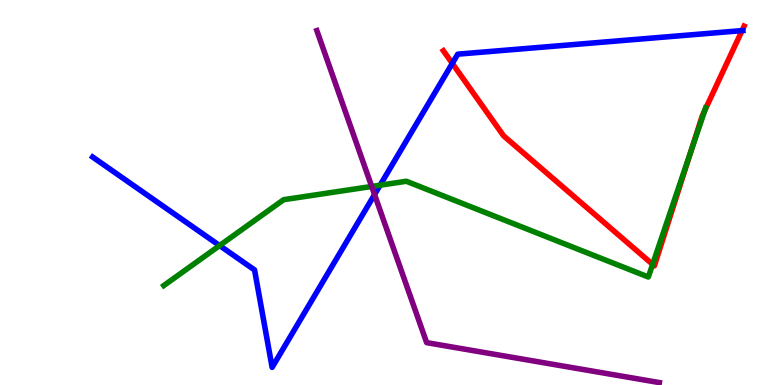[{'lines': ['blue', 'red'], 'intersections': [{'x': 5.84, 'y': 8.35}, {'x': 9.57, 'y': 9.2}]}, {'lines': ['green', 'red'], 'intersections': [{'x': 8.42, 'y': 3.13}, {'x': 8.92, 'y': 6.08}, {'x': 9.09, 'y': 7.13}]}, {'lines': ['purple', 'red'], 'intersections': []}, {'lines': ['blue', 'green'], 'intersections': [{'x': 2.83, 'y': 3.62}, {'x': 4.9, 'y': 5.19}]}, {'lines': ['blue', 'purple'], 'intersections': [{'x': 4.83, 'y': 4.95}]}, {'lines': ['green', 'purple'], 'intersections': [{'x': 4.8, 'y': 5.16}]}]